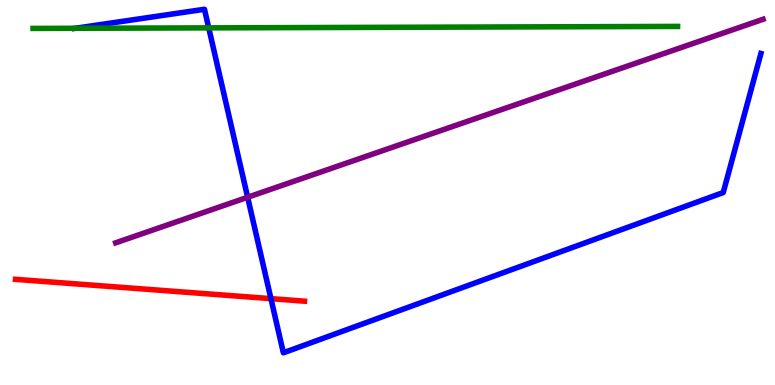[{'lines': ['blue', 'red'], 'intersections': [{'x': 3.5, 'y': 2.24}]}, {'lines': ['green', 'red'], 'intersections': []}, {'lines': ['purple', 'red'], 'intersections': []}, {'lines': ['blue', 'green'], 'intersections': [{'x': 0.971, 'y': 9.27}, {'x': 2.69, 'y': 9.28}]}, {'lines': ['blue', 'purple'], 'intersections': [{'x': 3.2, 'y': 4.88}]}, {'lines': ['green', 'purple'], 'intersections': []}]